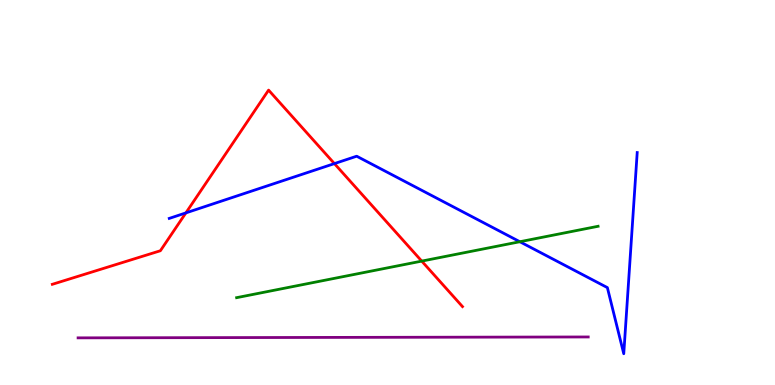[{'lines': ['blue', 'red'], 'intersections': [{'x': 2.4, 'y': 4.47}, {'x': 4.31, 'y': 5.75}]}, {'lines': ['green', 'red'], 'intersections': [{'x': 5.44, 'y': 3.22}]}, {'lines': ['purple', 'red'], 'intersections': []}, {'lines': ['blue', 'green'], 'intersections': [{'x': 6.71, 'y': 3.72}]}, {'lines': ['blue', 'purple'], 'intersections': []}, {'lines': ['green', 'purple'], 'intersections': []}]